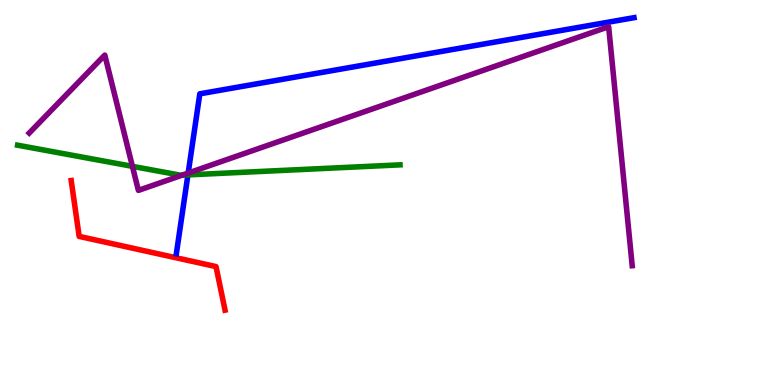[{'lines': ['blue', 'red'], 'intersections': []}, {'lines': ['green', 'red'], 'intersections': []}, {'lines': ['purple', 'red'], 'intersections': []}, {'lines': ['blue', 'green'], 'intersections': [{'x': 2.42, 'y': 5.46}]}, {'lines': ['blue', 'purple'], 'intersections': [{'x': 2.43, 'y': 5.51}]}, {'lines': ['green', 'purple'], 'intersections': [{'x': 1.71, 'y': 5.68}, {'x': 2.35, 'y': 5.45}]}]